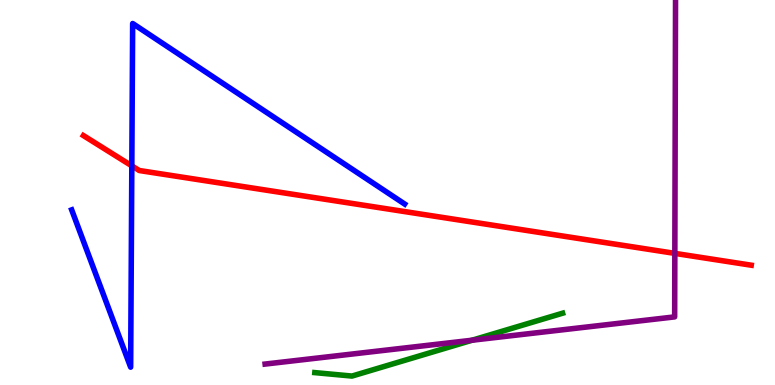[{'lines': ['blue', 'red'], 'intersections': [{'x': 1.7, 'y': 5.69}]}, {'lines': ['green', 'red'], 'intersections': []}, {'lines': ['purple', 'red'], 'intersections': [{'x': 8.71, 'y': 3.42}]}, {'lines': ['blue', 'green'], 'intersections': []}, {'lines': ['blue', 'purple'], 'intersections': []}, {'lines': ['green', 'purple'], 'intersections': [{'x': 6.09, 'y': 1.16}]}]